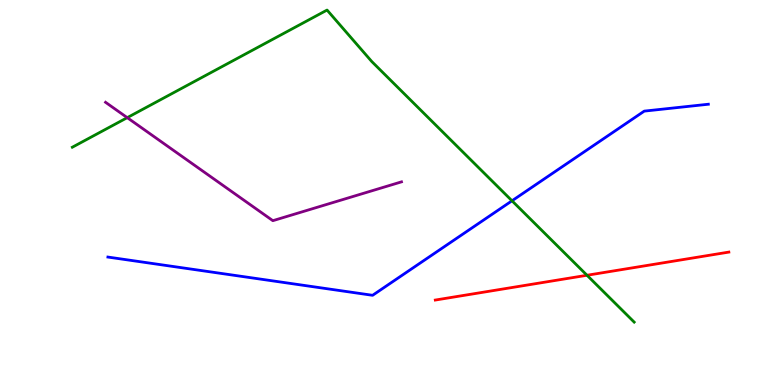[{'lines': ['blue', 'red'], 'intersections': []}, {'lines': ['green', 'red'], 'intersections': [{'x': 7.57, 'y': 2.85}]}, {'lines': ['purple', 'red'], 'intersections': []}, {'lines': ['blue', 'green'], 'intersections': [{'x': 6.61, 'y': 4.78}]}, {'lines': ['blue', 'purple'], 'intersections': []}, {'lines': ['green', 'purple'], 'intersections': [{'x': 1.64, 'y': 6.94}]}]